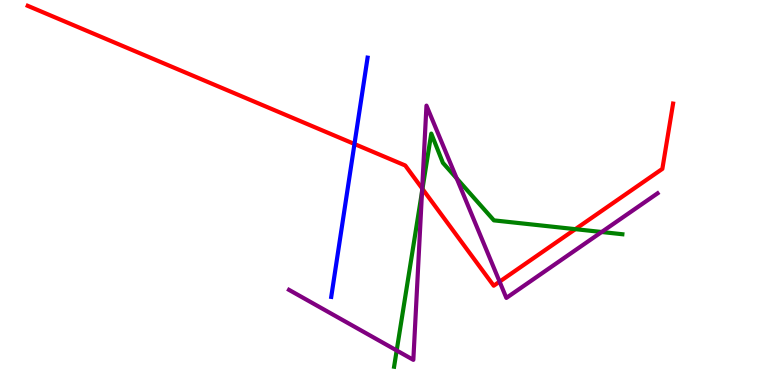[{'lines': ['blue', 'red'], 'intersections': [{'x': 4.57, 'y': 6.26}]}, {'lines': ['green', 'red'], 'intersections': [{'x': 5.45, 'y': 5.09}, {'x': 7.42, 'y': 4.05}]}, {'lines': ['purple', 'red'], 'intersections': [{'x': 5.45, 'y': 5.1}, {'x': 6.45, 'y': 2.68}]}, {'lines': ['blue', 'green'], 'intersections': []}, {'lines': ['blue', 'purple'], 'intersections': []}, {'lines': ['green', 'purple'], 'intersections': [{'x': 5.12, 'y': 0.897}, {'x': 5.45, 'y': 5.02}, {'x': 5.89, 'y': 5.37}, {'x': 7.76, 'y': 3.97}]}]